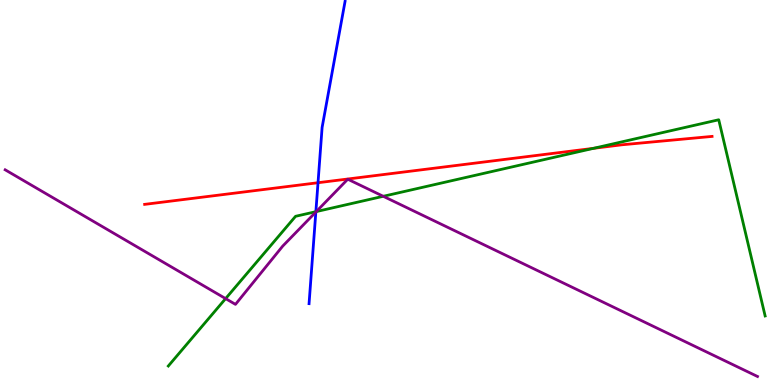[{'lines': ['blue', 'red'], 'intersections': [{'x': 4.1, 'y': 5.25}]}, {'lines': ['green', 'red'], 'intersections': [{'x': 7.66, 'y': 6.15}]}, {'lines': ['purple', 'red'], 'intersections': []}, {'lines': ['blue', 'green'], 'intersections': [{'x': 4.08, 'y': 4.5}]}, {'lines': ['blue', 'purple'], 'intersections': [{'x': 4.08, 'y': 4.49}]}, {'lines': ['green', 'purple'], 'intersections': [{'x': 2.91, 'y': 2.24}, {'x': 4.08, 'y': 4.5}, {'x': 4.95, 'y': 4.9}]}]